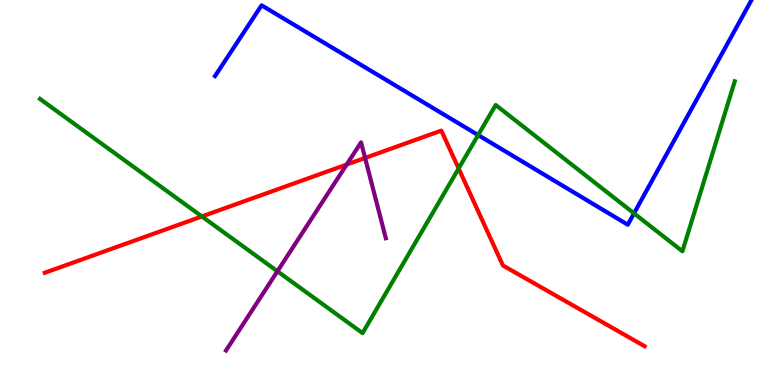[{'lines': ['blue', 'red'], 'intersections': []}, {'lines': ['green', 'red'], 'intersections': [{'x': 2.6, 'y': 4.38}, {'x': 5.92, 'y': 5.62}]}, {'lines': ['purple', 'red'], 'intersections': [{'x': 4.47, 'y': 5.73}, {'x': 4.71, 'y': 5.9}]}, {'lines': ['blue', 'green'], 'intersections': [{'x': 6.17, 'y': 6.49}, {'x': 8.18, 'y': 4.46}]}, {'lines': ['blue', 'purple'], 'intersections': []}, {'lines': ['green', 'purple'], 'intersections': [{'x': 3.58, 'y': 2.95}]}]